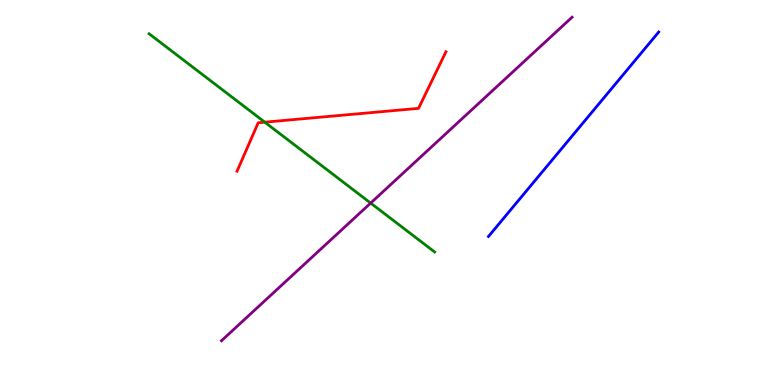[{'lines': ['blue', 'red'], 'intersections': []}, {'lines': ['green', 'red'], 'intersections': [{'x': 3.42, 'y': 6.83}]}, {'lines': ['purple', 'red'], 'intersections': []}, {'lines': ['blue', 'green'], 'intersections': []}, {'lines': ['blue', 'purple'], 'intersections': []}, {'lines': ['green', 'purple'], 'intersections': [{'x': 4.78, 'y': 4.73}]}]